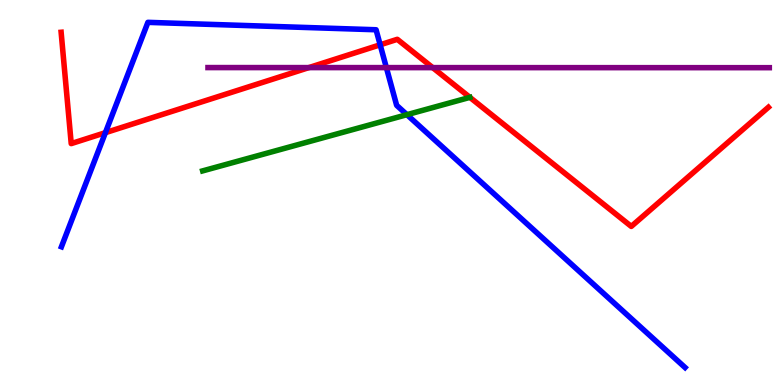[{'lines': ['blue', 'red'], 'intersections': [{'x': 1.36, 'y': 6.55}, {'x': 4.91, 'y': 8.84}]}, {'lines': ['green', 'red'], 'intersections': []}, {'lines': ['purple', 'red'], 'intersections': [{'x': 3.99, 'y': 8.24}, {'x': 5.58, 'y': 8.24}]}, {'lines': ['blue', 'green'], 'intersections': [{'x': 5.25, 'y': 7.02}]}, {'lines': ['blue', 'purple'], 'intersections': [{'x': 4.99, 'y': 8.24}]}, {'lines': ['green', 'purple'], 'intersections': []}]